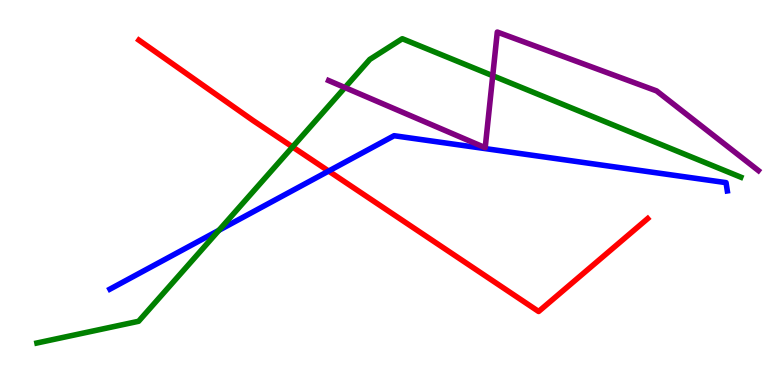[{'lines': ['blue', 'red'], 'intersections': [{'x': 4.24, 'y': 5.56}]}, {'lines': ['green', 'red'], 'intersections': [{'x': 3.77, 'y': 6.18}]}, {'lines': ['purple', 'red'], 'intersections': []}, {'lines': ['blue', 'green'], 'intersections': [{'x': 2.82, 'y': 4.02}]}, {'lines': ['blue', 'purple'], 'intersections': []}, {'lines': ['green', 'purple'], 'intersections': [{'x': 4.45, 'y': 7.73}, {'x': 6.36, 'y': 8.03}]}]